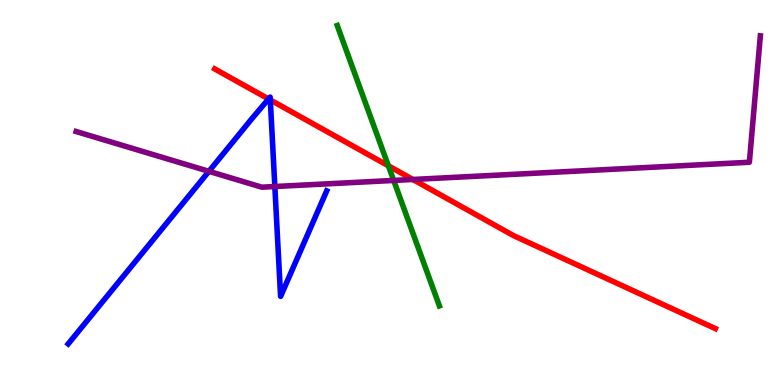[{'lines': ['blue', 'red'], 'intersections': [{'x': 3.47, 'y': 7.43}, {'x': 3.49, 'y': 7.4}]}, {'lines': ['green', 'red'], 'intersections': [{'x': 5.01, 'y': 5.69}]}, {'lines': ['purple', 'red'], 'intersections': [{'x': 5.33, 'y': 5.34}]}, {'lines': ['blue', 'green'], 'intersections': []}, {'lines': ['blue', 'purple'], 'intersections': [{'x': 2.7, 'y': 5.55}, {'x': 3.55, 'y': 5.16}]}, {'lines': ['green', 'purple'], 'intersections': [{'x': 5.08, 'y': 5.31}]}]